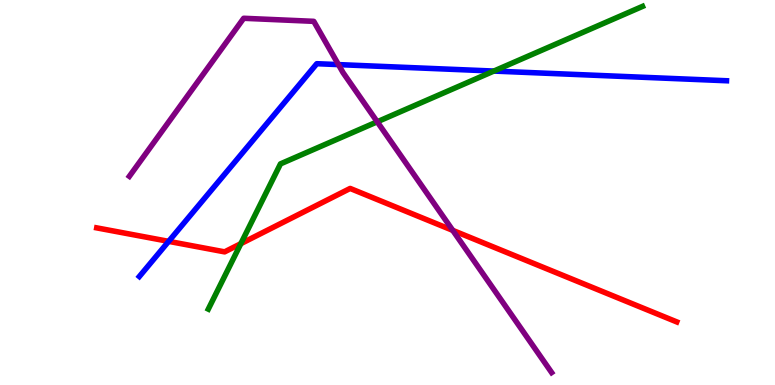[{'lines': ['blue', 'red'], 'intersections': [{'x': 2.18, 'y': 3.73}]}, {'lines': ['green', 'red'], 'intersections': [{'x': 3.11, 'y': 3.67}]}, {'lines': ['purple', 'red'], 'intersections': [{'x': 5.84, 'y': 4.02}]}, {'lines': ['blue', 'green'], 'intersections': [{'x': 6.37, 'y': 8.15}]}, {'lines': ['blue', 'purple'], 'intersections': [{'x': 4.37, 'y': 8.32}]}, {'lines': ['green', 'purple'], 'intersections': [{'x': 4.87, 'y': 6.84}]}]